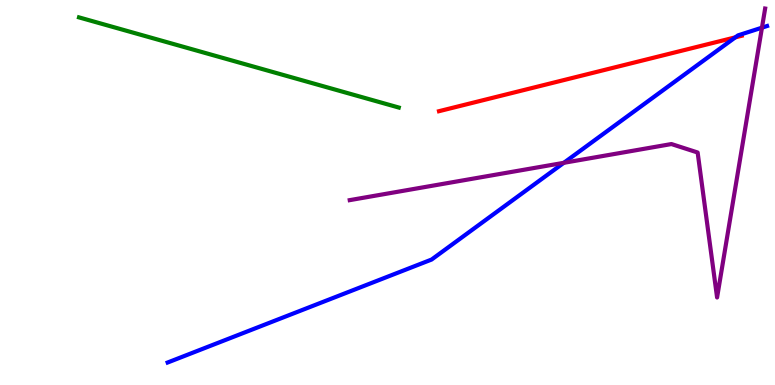[{'lines': ['blue', 'red'], 'intersections': [{'x': 9.49, 'y': 9.03}]}, {'lines': ['green', 'red'], 'intersections': []}, {'lines': ['purple', 'red'], 'intersections': []}, {'lines': ['blue', 'green'], 'intersections': []}, {'lines': ['blue', 'purple'], 'intersections': [{'x': 7.28, 'y': 5.77}, {'x': 9.83, 'y': 9.28}]}, {'lines': ['green', 'purple'], 'intersections': []}]